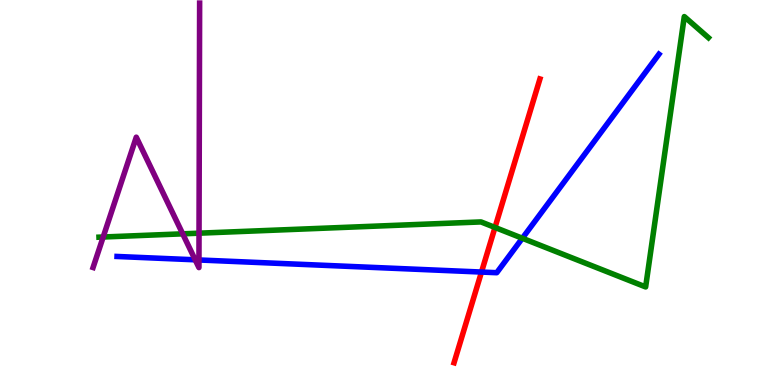[{'lines': ['blue', 'red'], 'intersections': [{'x': 6.21, 'y': 2.93}]}, {'lines': ['green', 'red'], 'intersections': [{'x': 6.39, 'y': 4.09}]}, {'lines': ['purple', 'red'], 'intersections': []}, {'lines': ['blue', 'green'], 'intersections': [{'x': 6.74, 'y': 3.81}]}, {'lines': ['blue', 'purple'], 'intersections': [{'x': 2.52, 'y': 3.25}, {'x': 2.57, 'y': 3.25}]}, {'lines': ['green', 'purple'], 'intersections': [{'x': 1.33, 'y': 3.84}, {'x': 2.36, 'y': 3.93}, {'x': 2.57, 'y': 3.94}]}]